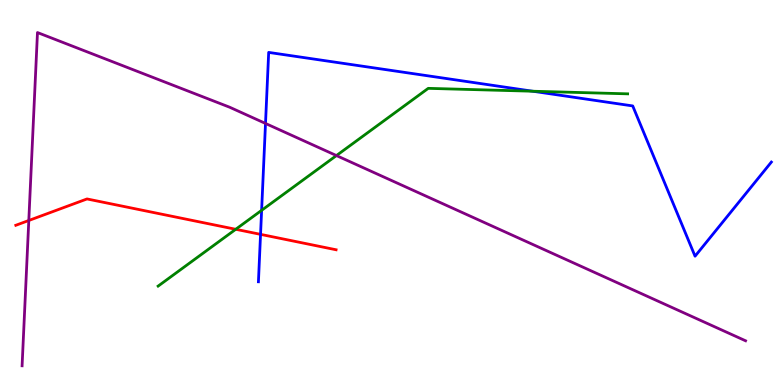[{'lines': ['blue', 'red'], 'intersections': [{'x': 3.36, 'y': 3.91}]}, {'lines': ['green', 'red'], 'intersections': [{'x': 3.04, 'y': 4.04}]}, {'lines': ['purple', 'red'], 'intersections': [{'x': 0.372, 'y': 4.27}]}, {'lines': ['blue', 'green'], 'intersections': [{'x': 3.38, 'y': 4.54}, {'x': 6.87, 'y': 7.63}]}, {'lines': ['blue', 'purple'], 'intersections': [{'x': 3.43, 'y': 6.79}]}, {'lines': ['green', 'purple'], 'intersections': [{'x': 4.34, 'y': 5.96}]}]